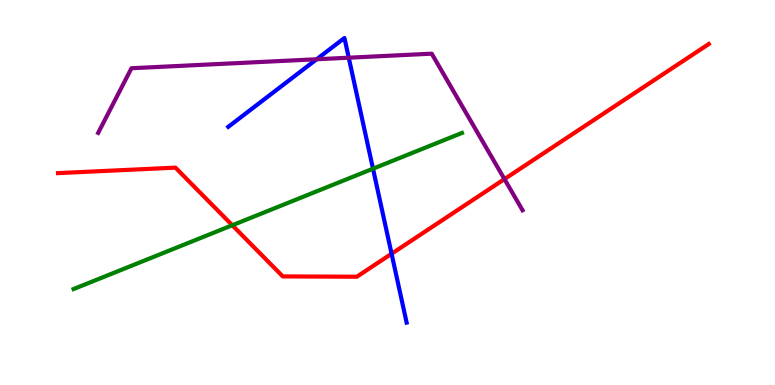[{'lines': ['blue', 'red'], 'intersections': [{'x': 5.05, 'y': 3.41}]}, {'lines': ['green', 'red'], 'intersections': [{'x': 3.0, 'y': 4.15}]}, {'lines': ['purple', 'red'], 'intersections': [{'x': 6.51, 'y': 5.35}]}, {'lines': ['blue', 'green'], 'intersections': [{'x': 4.81, 'y': 5.62}]}, {'lines': ['blue', 'purple'], 'intersections': [{'x': 4.09, 'y': 8.46}, {'x': 4.5, 'y': 8.5}]}, {'lines': ['green', 'purple'], 'intersections': []}]